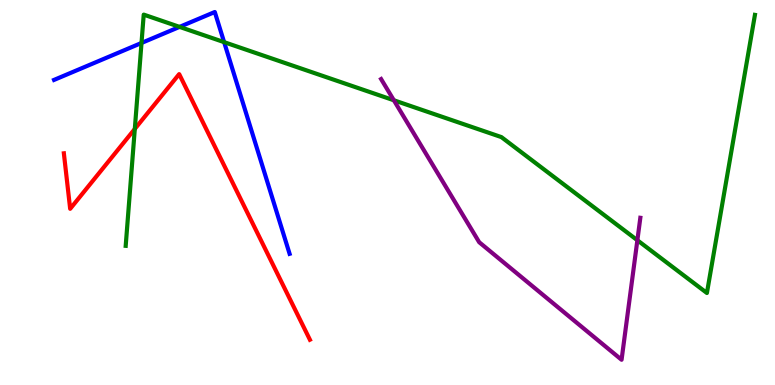[{'lines': ['blue', 'red'], 'intersections': []}, {'lines': ['green', 'red'], 'intersections': [{'x': 1.74, 'y': 6.65}]}, {'lines': ['purple', 'red'], 'intersections': []}, {'lines': ['blue', 'green'], 'intersections': [{'x': 1.83, 'y': 8.88}, {'x': 2.32, 'y': 9.3}, {'x': 2.89, 'y': 8.91}]}, {'lines': ['blue', 'purple'], 'intersections': []}, {'lines': ['green', 'purple'], 'intersections': [{'x': 5.08, 'y': 7.4}, {'x': 8.22, 'y': 3.76}]}]